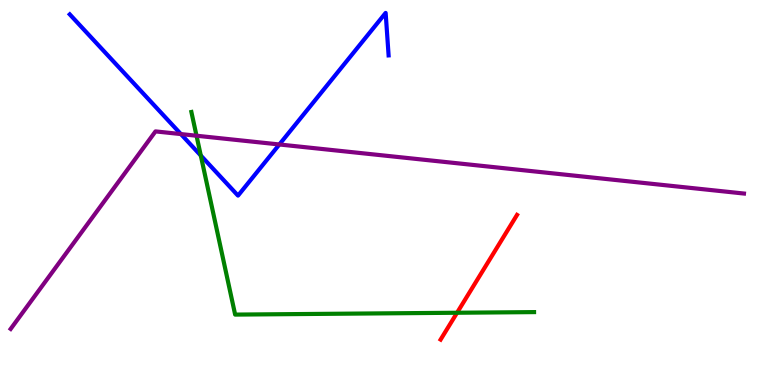[{'lines': ['blue', 'red'], 'intersections': []}, {'lines': ['green', 'red'], 'intersections': [{'x': 5.9, 'y': 1.88}]}, {'lines': ['purple', 'red'], 'intersections': []}, {'lines': ['blue', 'green'], 'intersections': [{'x': 2.59, 'y': 5.96}]}, {'lines': ['blue', 'purple'], 'intersections': [{'x': 2.33, 'y': 6.52}, {'x': 3.6, 'y': 6.25}]}, {'lines': ['green', 'purple'], 'intersections': [{'x': 2.54, 'y': 6.47}]}]